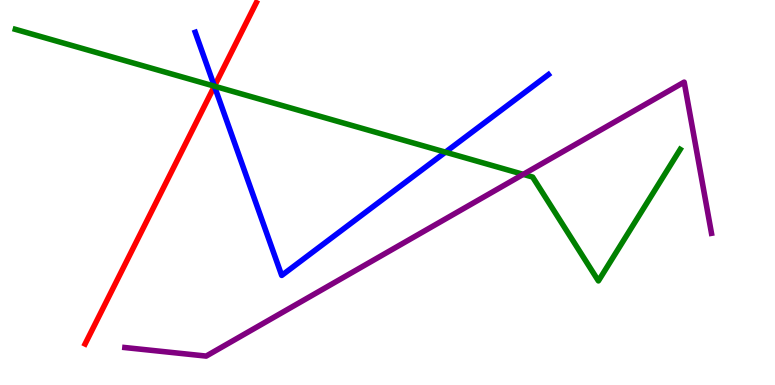[{'lines': ['blue', 'red'], 'intersections': [{'x': 2.77, 'y': 7.76}]}, {'lines': ['green', 'red'], 'intersections': [{'x': 2.77, 'y': 7.76}]}, {'lines': ['purple', 'red'], 'intersections': []}, {'lines': ['blue', 'green'], 'intersections': [{'x': 2.77, 'y': 7.76}, {'x': 5.75, 'y': 6.05}]}, {'lines': ['blue', 'purple'], 'intersections': []}, {'lines': ['green', 'purple'], 'intersections': [{'x': 6.75, 'y': 5.47}]}]